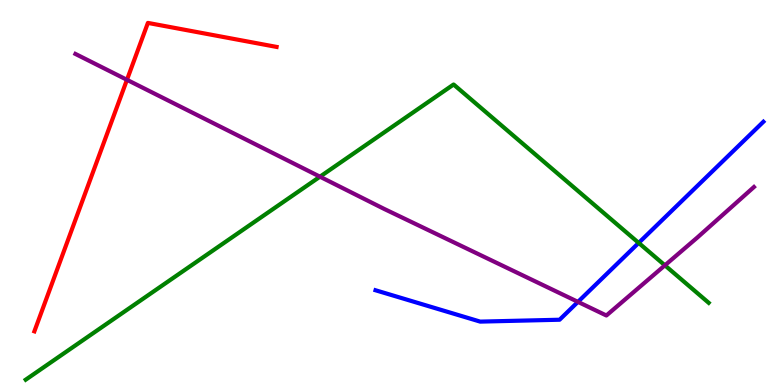[{'lines': ['blue', 'red'], 'intersections': []}, {'lines': ['green', 'red'], 'intersections': []}, {'lines': ['purple', 'red'], 'intersections': [{'x': 1.64, 'y': 7.93}]}, {'lines': ['blue', 'green'], 'intersections': [{'x': 8.24, 'y': 3.69}]}, {'lines': ['blue', 'purple'], 'intersections': [{'x': 7.46, 'y': 2.16}]}, {'lines': ['green', 'purple'], 'intersections': [{'x': 4.13, 'y': 5.41}, {'x': 8.58, 'y': 3.11}]}]